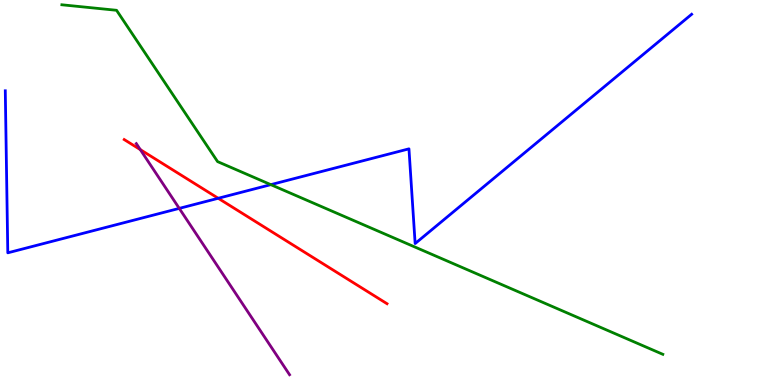[{'lines': ['blue', 'red'], 'intersections': [{'x': 2.82, 'y': 4.85}]}, {'lines': ['green', 'red'], 'intersections': []}, {'lines': ['purple', 'red'], 'intersections': [{'x': 1.81, 'y': 6.11}]}, {'lines': ['blue', 'green'], 'intersections': [{'x': 3.49, 'y': 5.2}]}, {'lines': ['blue', 'purple'], 'intersections': [{'x': 2.31, 'y': 4.59}]}, {'lines': ['green', 'purple'], 'intersections': []}]